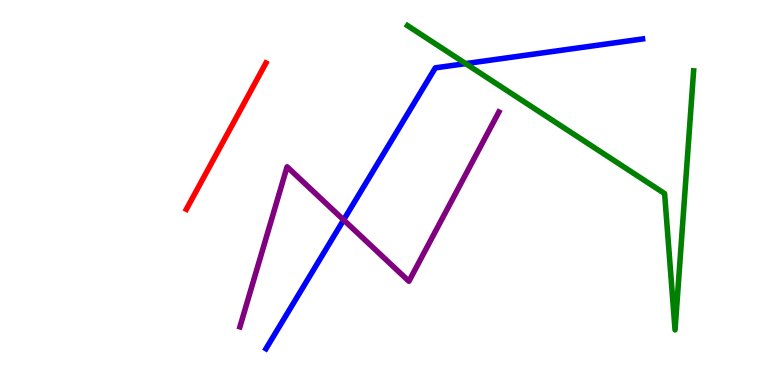[{'lines': ['blue', 'red'], 'intersections': []}, {'lines': ['green', 'red'], 'intersections': []}, {'lines': ['purple', 'red'], 'intersections': []}, {'lines': ['blue', 'green'], 'intersections': [{'x': 6.01, 'y': 8.35}]}, {'lines': ['blue', 'purple'], 'intersections': [{'x': 4.43, 'y': 4.29}]}, {'lines': ['green', 'purple'], 'intersections': []}]